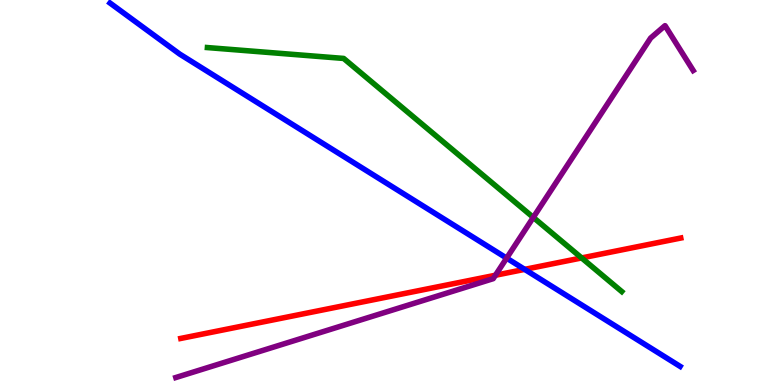[{'lines': ['blue', 'red'], 'intersections': [{'x': 6.77, 'y': 3.0}]}, {'lines': ['green', 'red'], 'intersections': [{'x': 7.51, 'y': 3.3}]}, {'lines': ['purple', 'red'], 'intersections': [{'x': 6.39, 'y': 2.85}]}, {'lines': ['blue', 'green'], 'intersections': []}, {'lines': ['blue', 'purple'], 'intersections': [{'x': 6.54, 'y': 3.3}]}, {'lines': ['green', 'purple'], 'intersections': [{'x': 6.88, 'y': 4.35}]}]